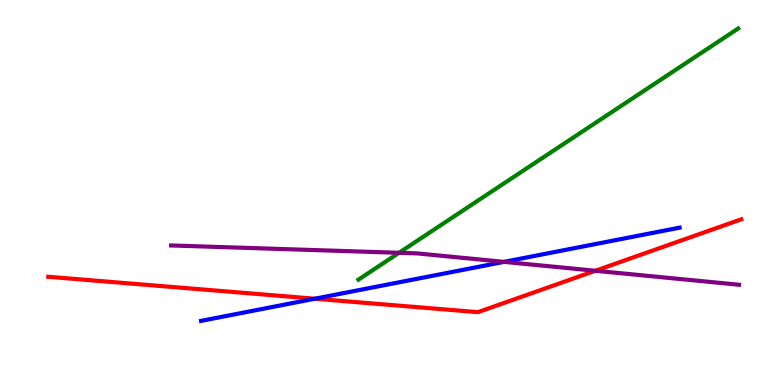[{'lines': ['blue', 'red'], 'intersections': [{'x': 4.06, 'y': 2.24}]}, {'lines': ['green', 'red'], 'intersections': []}, {'lines': ['purple', 'red'], 'intersections': [{'x': 7.68, 'y': 2.97}]}, {'lines': ['blue', 'green'], 'intersections': []}, {'lines': ['blue', 'purple'], 'intersections': [{'x': 6.5, 'y': 3.2}]}, {'lines': ['green', 'purple'], 'intersections': [{'x': 5.15, 'y': 3.43}]}]